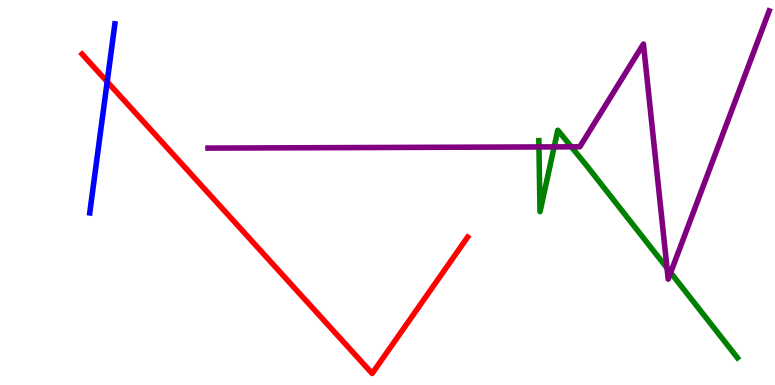[{'lines': ['blue', 'red'], 'intersections': [{'x': 1.38, 'y': 7.88}]}, {'lines': ['green', 'red'], 'intersections': []}, {'lines': ['purple', 'red'], 'intersections': []}, {'lines': ['blue', 'green'], 'intersections': []}, {'lines': ['blue', 'purple'], 'intersections': []}, {'lines': ['green', 'purple'], 'intersections': [{'x': 6.95, 'y': 6.18}, {'x': 7.15, 'y': 6.18}, {'x': 7.37, 'y': 6.19}, {'x': 8.61, 'y': 3.04}, {'x': 8.65, 'y': 2.92}]}]